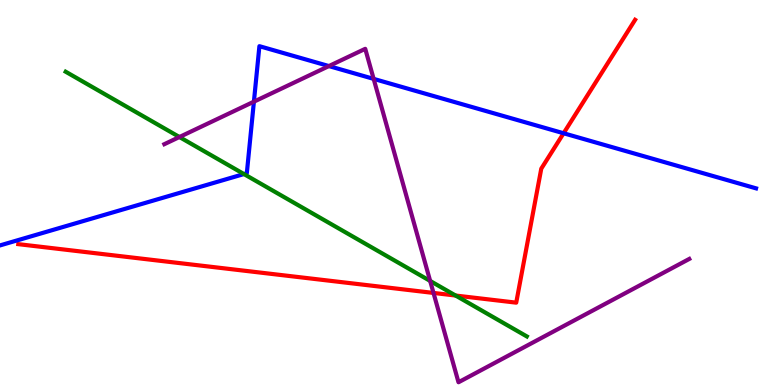[{'lines': ['blue', 'red'], 'intersections': [{'x': 7.27, 'y': 6.54}]}, {'lines': ['green', 'red'], 'intersections': [{'x': 5.88, 'y': 2.32}]}, {'lines': ['purple', 'red'], 'intersections': [{'x': 5.59, 'y': 2.39}]}, {'lines': ['blue', 'green'], 'intersections': [{'x': 3.15, 'y': 5.48}]}, {'lines': ['blue', 'purple'], 'intersections': [{'x': 3.28, 'y': 7.36}, {'x': 4.24, 'y': 8.28}, {'x': 4.82, 'y': 7.95}]}, {'lines': ['green', 'purple'], 'intersections': [{'x': 2.32, 'y': 6.44}, {'x': 5.55, 'y': 2.7}]}]